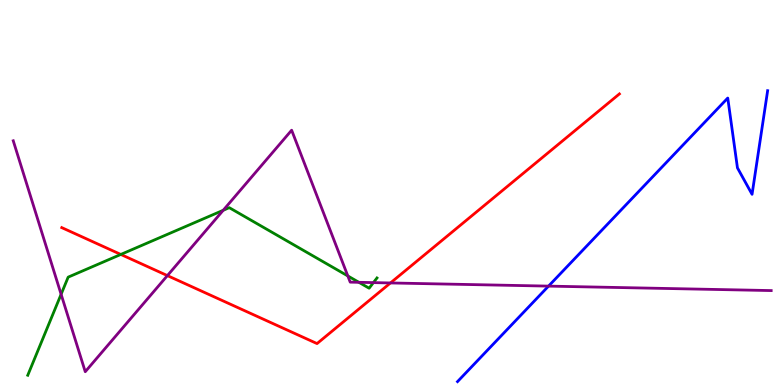[{'lines': ['blue', 'red'], 'intersections': []}, {'lines': ['green', 'red'], 'intersections': [{'x': 1.56, 'y': 3.39}]}, {'lines': ['purple', 'red'], 'intersections': [{'x': 2.16, 'y': 2.84}, {'x': 5.04, 'y': 2.65}]}, {'lines': ['blue', 'green'], 'intersections': []}, {'lines': ['blue', 'purple'], 'intersections': [{'x': 7.08, 'y': 2.57}]}, {'lines': ['green', 'purple'], 'intersections': [{'x': 0.789, 'y': 2.36}, {'x': 2.88, 'y': 4.54}, {'x': 4.49, 'y': 2.83}, {'x': 4.63, 'y': 2.67}, {'x': 4.82, 'y': 2.66}]}]